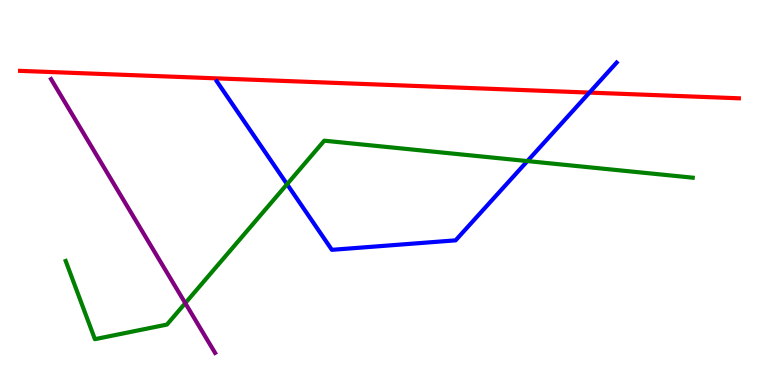[{'lines': ['blue', 'red'], 'intersections': [{'x': 7.61, 'y': 7.59}]}, {'lines': ['green', 'red'], 'intersections': []}, {'lines': ['purple', 'red'], 'intersections': []}, {'lines': ['blue', 'green'], 'intersections': [{'x': 3.7, 'y': 5.22}, {'x': 6.81, 'y': 5.82}]}, {'lines': ['blue', 'purple'], 'intersections': []}, {'lines': ['green', 'purple'], 'intersections': [{'x': 2.39, 'y': 2.13}]}]